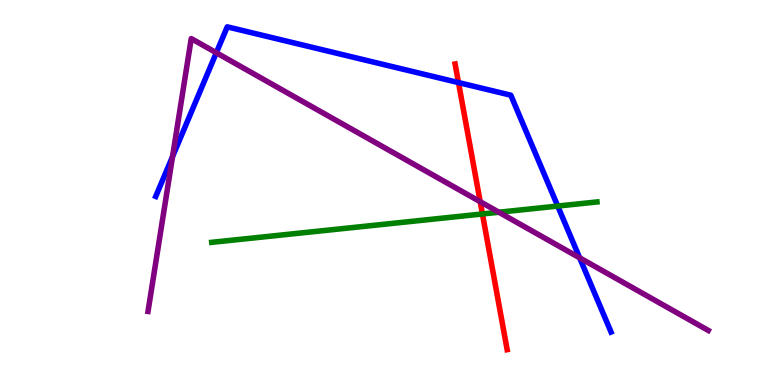[{'lines': ['blue', 'red'], 'intersections': [{'x': 5.92, 'y': 7.85}]}, {'lines': ['green', 'red'], 'intersections': [{'x': 6.22, 'y': 4.44}]}, {'lines': ['purple', 'red'], 'intersections': [{'x': 6.2, 'y': 4.76}]}, {'lines': ['blue', 'green'], 'intersections': [{'x': 7.2, 'y': 4.65}]}, {'lines': ['blue', 'purple'], 'intersections': [{'x': 2.23, 'y': 5.93}, {'x': 2.79, 'y': 8.63}, {'x': 7.48, 'y': 3.3}]}, {'lines': ['green', 'purple'], 'intersections': [{'x': 6.44, 'y': 4.49}]}]